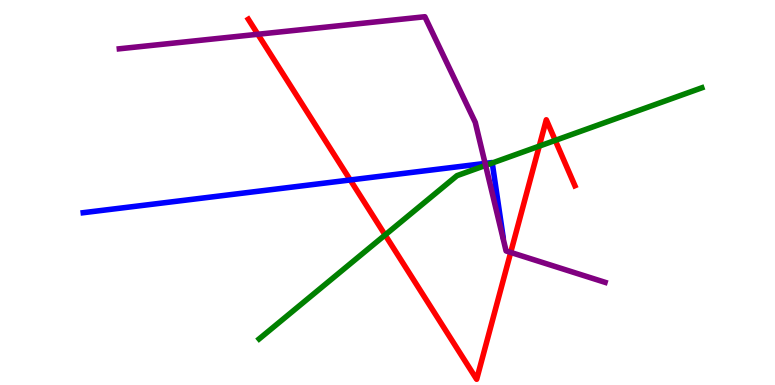[{'lines': ['blue', 'red'], 'intersections': [{'x': 4.52, 'y': 5.33}]}, {'lines': ['green', 'red'], 'intersections': [{'x': 4.97, 'y': 3.9}, {'x': 6.96, 'y': 6.2}, {'x': 7.16, 'y': 6.35}]}, {'lines': ['purple', 'red'], 'intersections': [{'x': 3.33, 'y': 9.11}, {'x': 6.59, 'y': 3.44}]}, {'lines': ['blue', 'green'], 'intersections': [{'x': 6.35, 'y': 5.77}]}, {'lines': ['blue', 'purple'], 'intersections': [{'x': 6.26, 'y': 5.76}]}, {'lines': ['green', 'purple'], 'intersections': [{'x': 6.27, 'y': 5.7}]}]